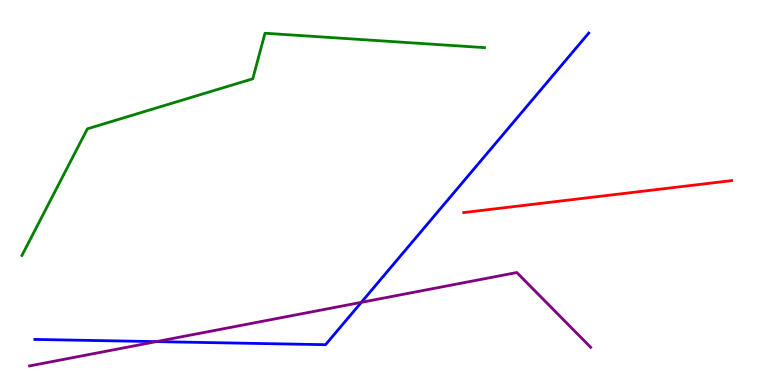[{'lines': ['blue', 'red'], 'intersections': []}, {'lines': ['green', 'red'], 'intersections': []}, {'lines': ['purple', 'red'], 'intersections': []}, {'lines': ['blue', 'green'], 'intersections': []}, {'lines': ['blue', 'purple'], 'intersections': [{'x': 2.02, 'y': 1.13}, {'x': 4.66, 'y': 2.15}]}, {'lines': ['green', 'purple'], 'intersections': []}]